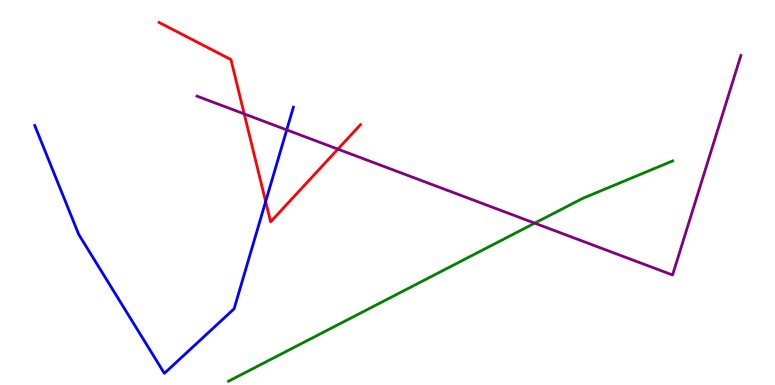[{'lines': ['blue', 'red'], 'intersections': [{'x': 3.43, 'y': 4.77}]}, {'lines': ['green', 'red'], 'intersections': []}, {'lines': ['purple', 'red'], 'intersections': [{'x': 3.15, 'y': 7.04}, {'x': 4.36, 'y': 6.13}]}, {'lines': ['blue', 'green'], 'intersections': []}, {'lines': ['blue', 'purple'], 'intersections': [{'x': 3.7, 'y': 6.63}]}, {'lines': ['green', 'purple'], 'intersections': [{'x': 6.9, 'y': 4.2}]}]